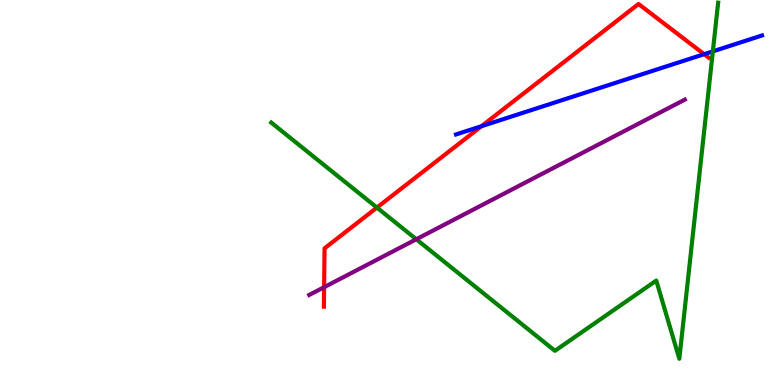[{'lines': ['blue', 'red'], 'intersections': [{'x': 6.21, 'y': 6.72}, {'x': 9.09, 'y': 8.59}]}, {'lines': ['green', 'red'], 'intersections': [{'x': 4.86, 'y': 4.61}]}, {'lines': ['purple', 'red'], 'intersections': [{'x': 4.18, 'y': 2.54}]}, {'lines': ['blue', 'green'], 'intersections': [{'x': 9.2, 'y': 8.67}]}, {'lines': ['blue', 'purple'], 'intersections': []}, {'lines': ['green', 'purple'], 'intersections': [{'x': 5.37, 'y': 3.79}]}]